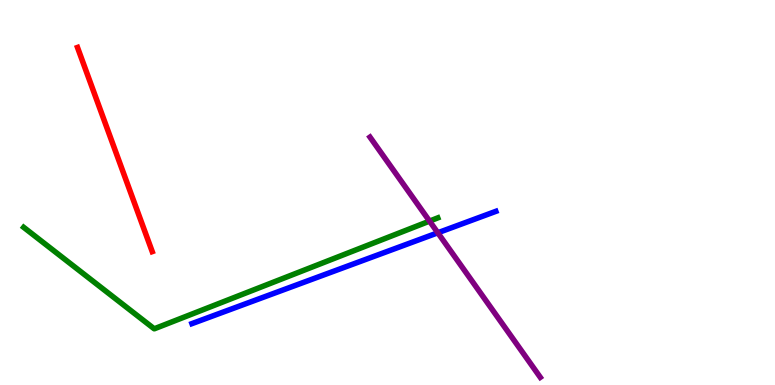[{'lines': ['blue', 'red'], 'intersections': []}, {'lines': ['green', 'red'], 'intersections': []}, {'lines': ['purple', 'red'], 'intersections': []}, {'lines': ['blue', 'green'], 'intersections': []}, {'lines': ['blue', 'purple'], 'intersections': [{'x': 5.65, 'y': 3.95}]}, {'lines': ['green', 'purple'], 'intersections': [{'x': 5.54, 'y': 4.26}]}]